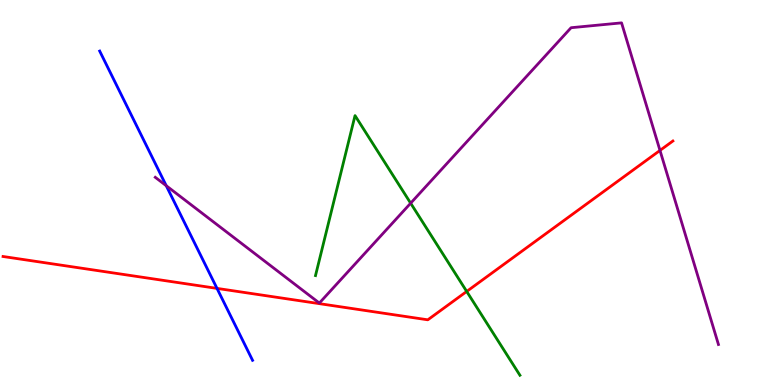[{'lines': ['blue', 'red'], 'intersections': [{'x': 2.8, 'y': 2.51}]}, {'lines': ['green', 'red'], 'intersections': [{'x': 6.02, 'y': 2.43}]}, {'lines': ['purple', 'red'], 'intersections': [{'x': 8.52, 'y': 6.09}]}, {'lines': ['blue', 'green'], 'intersections': []}, {'lines': ['blue', 'purple'], 'intersections': [{'x': 2.15, 'y': 5.18}]}, {'lines': ['green', 'purple'], 'intersections': [{'x': 5.3, 'y': 4.72}]}]